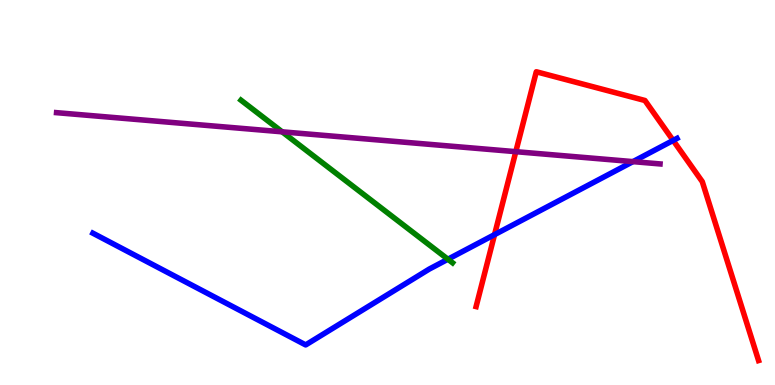[{'lines': ['blue', 'red'], 'intersections': [{'x': 6.38, 'y': 3.91}, {'x': 8.69, 'y': 6.35}]}, {'lines': ['green', 'red'], 'intersections': []}, {'lines': ['purple', 'red'], 'intersections': [{'x': 6.66, 'y': 6.06}]}, {'lines': ['blue', 'green'], 'intersections': [{'x': 5.78, 'y': 3.27}]}, {'lines': ['blue', 'purple'], 'intersections': [{'x': 8.17, 'y': 5.8}]}, {'lines': ['green', 'purple'], 'intersections': [{'x': 3.64, 'y': 6.58}]}]